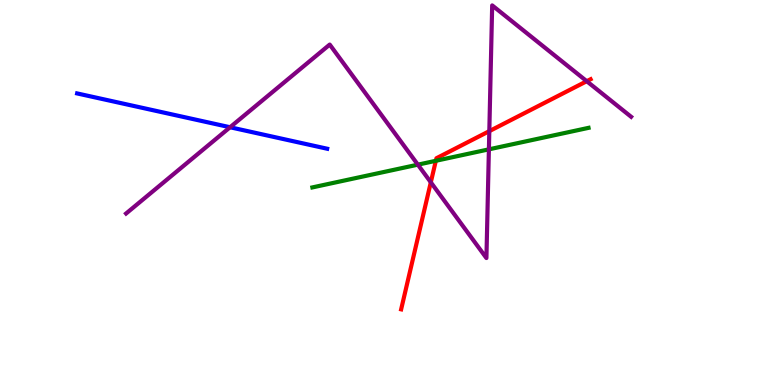[{'lines': ['blue', 'red'], 'intersections': []}, {'lines': ['green', 'red'], 'intersections': [{'x': 5.62, 'y': 5.82}]}, {'lines': ['purple', 'red'], 'intersections': [{'x': 5.56, 'y': 5.26}, {'x': 6.31, 'y': 6.59}, {'x': 7.57, 'y': 7.89}]}, {'lines': ['blue', 'green'], 'intersections': []}, {'lines': ['blue', 'purple'], 'intersections': [{'x': 2.97, 'y': 6.69}]}, {'lines': ['green', 'purple'], 'intersections': [{'x': 5.39, 'y': 5.72}, {'x': 6.31, 'y': 6.12}]}]